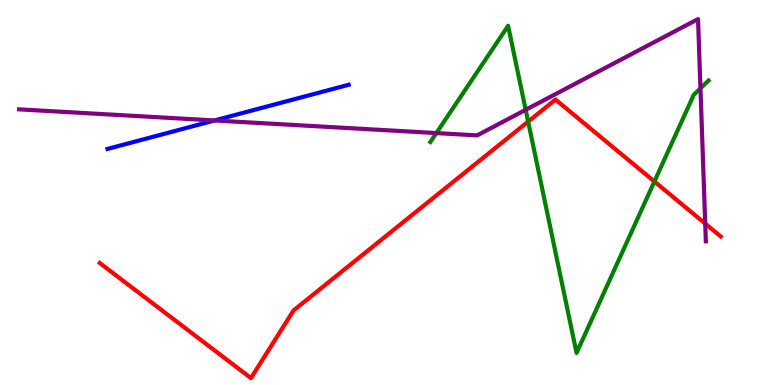[{'lines': ['blue', 'red'], 'intersections': []}, {'lines': ['green', 'red'], 'intersections': [{'x': 6.81, 'y': 6.84}, {'x': 8.44, 'y': 5.29}]}, {'lines': ['purple', 'red'], 'intersections': [{'x': 9.1, 'y': 4.19}]}, {'lines': ['blue', 'green'], 'intersections': []}, {'lines': ['blue', 'purple'], 'intersections': [{'x': 2.77, 'y': 6.87}]}, {'lines': ['green', 'purple'], 'intersections': [{'x': 5.63, 'y': 6.54}, {'x': 6.78, 'y': 7.15}, {'x': 9.04, 'y': 7.71}]}]